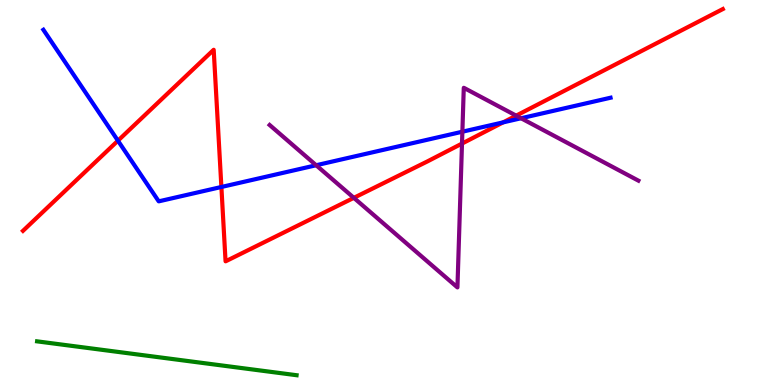[{'lines': ['blue', 'red'], 'intersections': [{'x': 1.52, 'y': 6.35}, {'x': 2.86, 'y': 5.14}, {'x': 6.49, 'y': 6.82}]}, {'lines': ['green', 'red'], 'intersections': []}, {'lines': ['purple', 'red'], 'intersections': [{'x': 4.57, 'y': 4.86}, {'x': 5.96, 'y': 6.27}, {'x': 6.66, 'y': 7.0}]}, {'lines': ['blue', 'green'], 'intersections': []}, {'lines': ['blue', 'purple'], 'intersections': [{'x': 4.08, 'y': 5.71}, {'x': 5.97, 'y': 6.58}, {'x': 6.72, 'y': 6.93}]}, {'lines': ['green', 'purple'], 'intersections': []}]